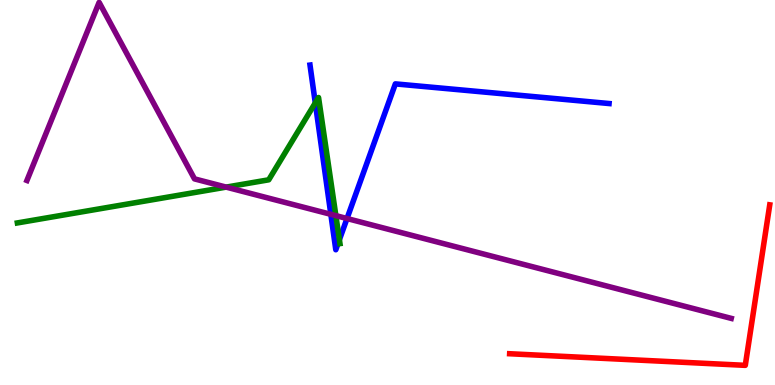[{'lines': ['blue', 'red'], 'intersections': []}, {'lines': ['green', 'red'], 'intersections': []}, {'lines': ['purple', 'red'], 'intersections': []}, {'lines': ['blue', 'green'], 'intersections': [{'x': 4.07, 'y': 7.33}, {'x': 4.38, 'y': 3.77}]}, {'lines': ['blue', 'purple'], 'intersections': [{'x': 4.27, 'y': 4.43}, {'x': 4.48, 'y': 4.32}]}, {'lines': ['green', 'purple'], 'intersections': [{'x': 2.92, 'y': 5.14}, {'x': 4.33, 'y': 4.4}]}]